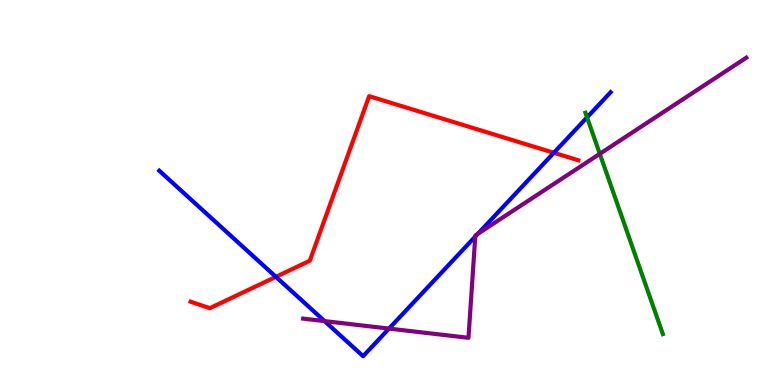[{'lines': ['blue', 'red'], 'intersections': [{'x': 3.56, 'y': 2.81}, {'x': 7.15, 'y': 6.03}]}, {'lines': ['green', 'red'], 'intersections': []}, {'lines': ['purple', 'red'], 'intersections': []}, {'lines': ['blue', 'green'], 'intersections': [{'x': 7.57, 'y': 6.95}]}, {'lines': ['blue', 'purple'], 'intersections': [{'x': 4.19, 'y': 1.66}, {'x': 5.02, 'y': 1.47}, {'x': 6.13, 'y': 3.85}, {'x': 6.17, 'y': 3.93}]}, {'lines': ['green', 'purple'], 'intersections': [{'x': 7.74, 'y': 6.0}]}]